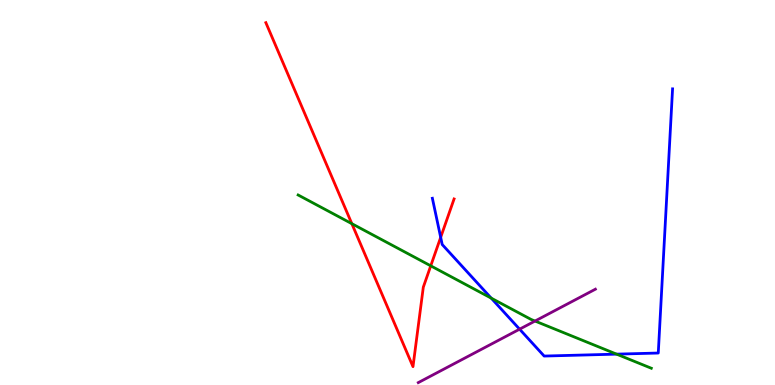[{'lines': ['blue', 'red'], 'intersections': [{'x': 5.69, 'y': 3.84}]}, {'lines': ['green', 'red'], 'intersections': [{'x': 4.54, 'y': 4.19}, {'x': 5.56, 'y': 3.1}]}, {'lines': ['purple', 'red'], 'intersections': []}, {'lines': ['blue', 'green'], 'intersections': [{'x': 6.34, 'y': 2.26}, {'x': 7.96, 'y': 0.802}]}, {'lines': ['blue', 'purple'], 'intersections': [{'x': 6.7, 'y': 1.45}]}, {'lines': ['green', 'purple'], 'intersections': [{'x': 6.9, 'y': 1.66}]}]